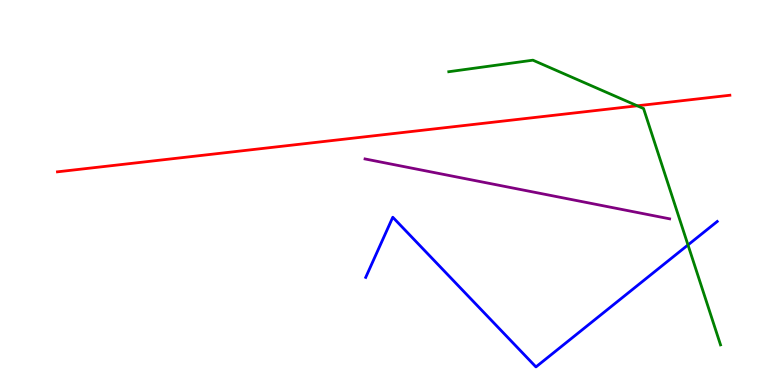[{'lines': ['blue', 'red'], 'intersections': []}, {'lines': ['green', 'red'], 'intersections': [{'x': 8.22, 'y': 7.25}]}, {'lines': ['purple', 'red'], 'intersections': []}, {'lines': ['blue', 'green'], 'intersections': [{'x': 8.88, 'y': 3.64}]}, {'lines': ['blue', 'purple'], 'intersections': []}, {'lines': ['green', 'purple'], 'intersections': []}]